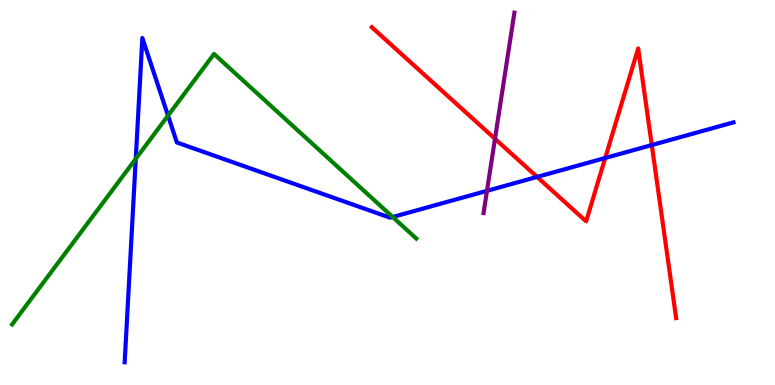[{'lines': ['blue', 'red'], 'intersections': [{'x': 6.93, 'y': 5.4}, {'x': 7.81, 'y': 5.9}, {'x': 8.41, 'y': 6.23}]}, {'lines': ['green', 'red'], 'intersections': []}, {'lines': ['purple', 'red'], 'intersections': [{'x': 6.39, 'y': 6.4}]}, {'lines': ['blue', 'green'], 'intersections': [{'x': 1.75, 'y': 5.88}, {'x': 2.17, 'y': 7.0}, {'x': 5.07, 'y': 4.36}]}, {'lines': ['blue', 'purple'], 'intersections': [{'x': 6.28, 'y': 5.04}]}, {'lines': ['green', 'purple'], 'intersections': []}]